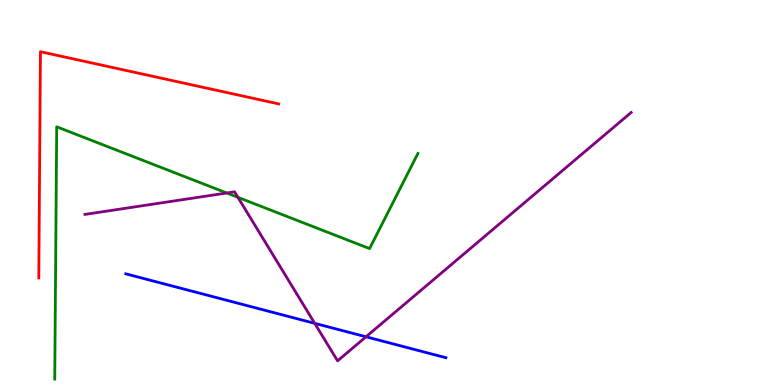[{'lines': ['blue', 'red'], 'intersections': []}, {'lines': ['green', 'red'], 'intersections': []}, {'lines': ['purple', 'red'], 'intersections': []}, {'lines': ['blue', 'green'], 'intersections': []}, {'lines': ['blue', 'purple'], 'intersections': [{'x': 4.06, 'y': 1.6}, {'x': 4.72, 'y': 1.25}]}, {'lines': ['green', 'purple'], 'intersections': [{'x': 2.93, 'y': 4.99}, {'x': 3.07, 'y': 4.87}]}]